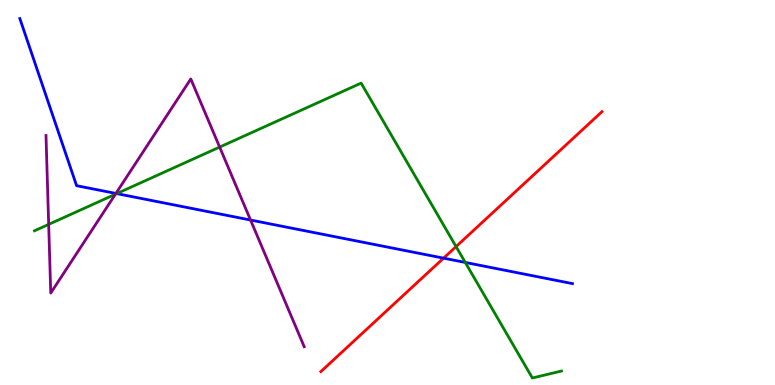[{'lines': ['blue', 'red'], 'intersections': [{'x': 5.72, 'y': 3.29}]}, {'lines': ['green', 'red'], 'intersections': [{'x': 5.88, 'y': 3.6}]}, {'lines': ['purple', 'red'], 'intersections': []}, {'lines': ['blue', 'green'], 'intersections': [{'x': 1.51, 'y': 4.97}, {'x': 6.0, 'y': 3.18}]}, {'lines': ['blue', 'purple'], 'intersections': [{'x': 1.5, 'y': 4.98}, {'x': 3.23, 'y': 4.28}]}, {'lines': ['green', 'purple'], 'intersections': [{'x': 0.628, 'y': 4.17}, {'x': 1.49, 'y': 4.96}, {'x': 2.83, 'y': 6.18}]}]